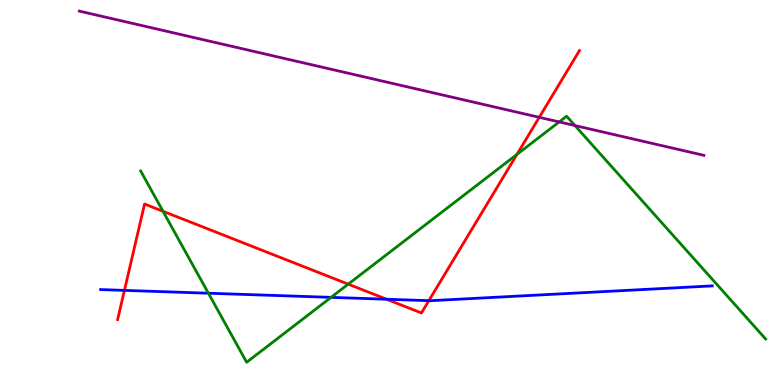[{'lines': ['blue', 'red'], 'intersections': [{'x': 1.61, 'y': 2.46}, {'x': 4.99, 'y': 2.23}, {'x': 5.53, 'y': 2.19}]}, {'lines': ['green', 'red'], 'intersections': [{'x': 2.1, 'y': 4.51}, {'x': 4.49, 'y': 2.62}, {'x': 6.67, 'y': 5.99}]}, {'lines': ['purple', 'red'], 'intersections': [{'x': 6.96, 'y': 6.95}]}, {'lines': ['blue', 'green'], 'intersections': [{'x': 2.69, 'y': 2.38}, {'x': 4.27, 'y': 2.28}]}, {'lines': ['blue', 'purple'], 'intersections': []}, {'lines': ['green', 'purple'], 'intersections': [{'x': 7.22, 'y': 6.83}, {'x': 7.42, 'y': 6.74}]}]